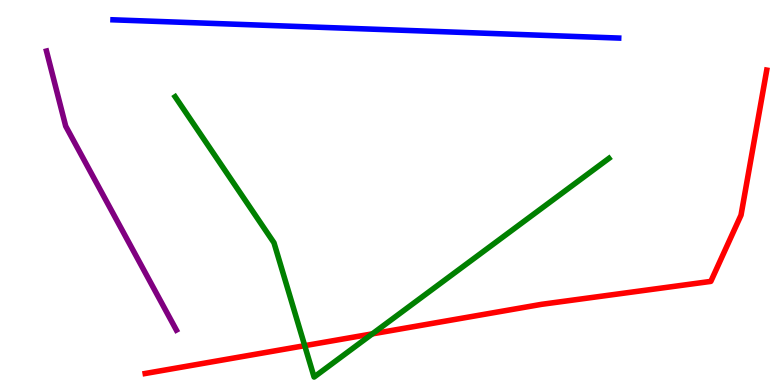[{'lines': ['blue', 'red'], 'intersections': []}, {'lines': ['green', 'red'], 'intersections': [{'x': 3.93, 'y': 1.02}, {'x': 4.8, 'y': 1.33}]}, {'lines': ['purple', 'red'], 'intersections': []}, {'lines': ['blue', 'green'], 'intersections': []}, {'lines': ['blue', 'purple'], 'intersections': []}, {'lines': ['green', 'purple'], 'intersections': []}]